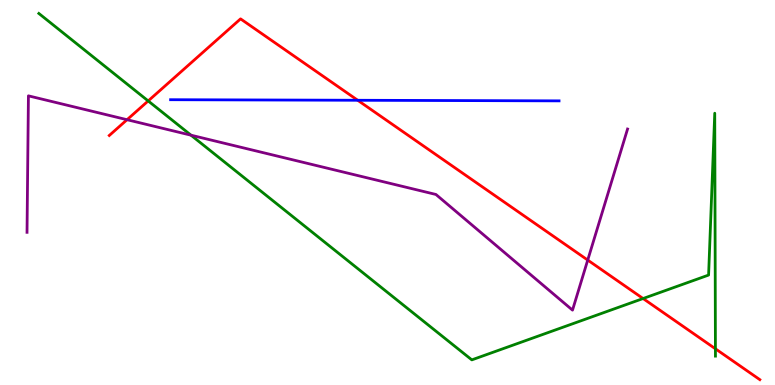[{'lines': ['blue', 'red'], 'intersections': [{'x': 4.62, 'y': 7.4}]}, {'lines': ['green', 'red'], 'intersections': [{'x': 1.91, 'y': 7.38}, {'x': 8.3, 'y': 2.25}, {'x': 9.23, 'y': 0.94}]}, {'lines': ['purple', 'red'], 'intersections': [{'x': 1.64, 'y': 6.89}, {'x': 7.58, 'y': 3.24}]}, {'lines': ['blue', 'green'], 'intersections': []}, {'lines': ['blue', 'purple'], 'intersections': []}, {'lines': ['green', 'purple'], 'intersections': [{'x': 2.46, 'y': 6.49}]}]